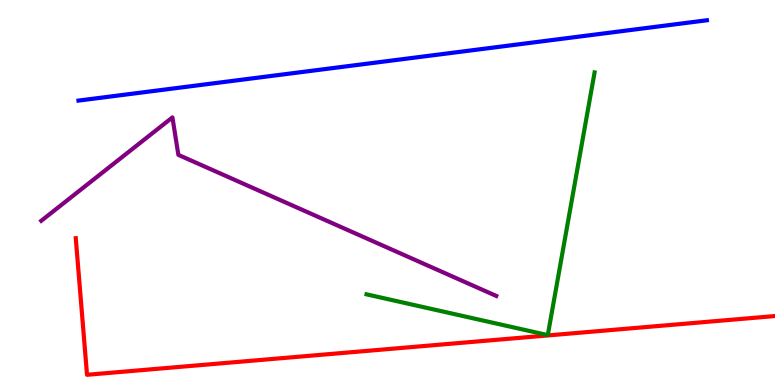[{'lines': ['blue', 'red'], 'intersections': []}, {'lines': ['green', 'red'], 'intersections': []}, {'lines': ['purple', 'red'], 'intersections': []}, {'lines': ['blue', 'green'], 'intersections': []}, {'lines': ['blue', 'purple'], 'intersections': []}, {'lines': ['green', 'purple'], 'intersections': []}]